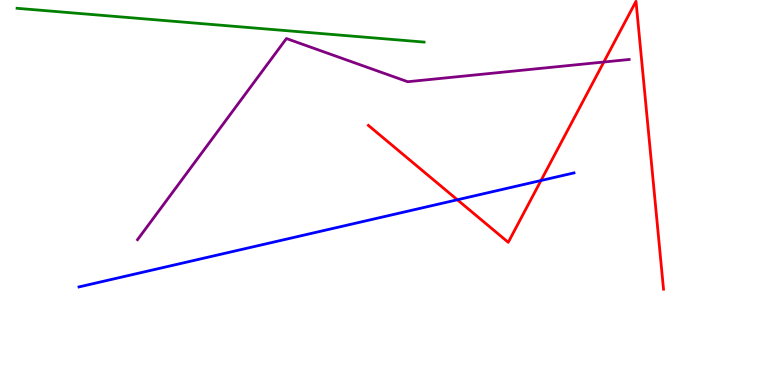[{'lines': ['blue', 'red'], 'intersections': [{'x': 5.9, 'y': 4.81}, {'x': 6.98, 'y': 5.31}]}, {'lines': ['green', 'red'], 'intersections': []}, {'lines': ['purple', 'red'], 'intersections': [{'x': 7.79, 'y': 8.39}]}, {'lines': ['blue', 'green'], 'intersections': []}, {'lines': ['blue', 'purple'], 'intersections': []}, {'lines': ['green', 'purple'], 'intersections': []}]